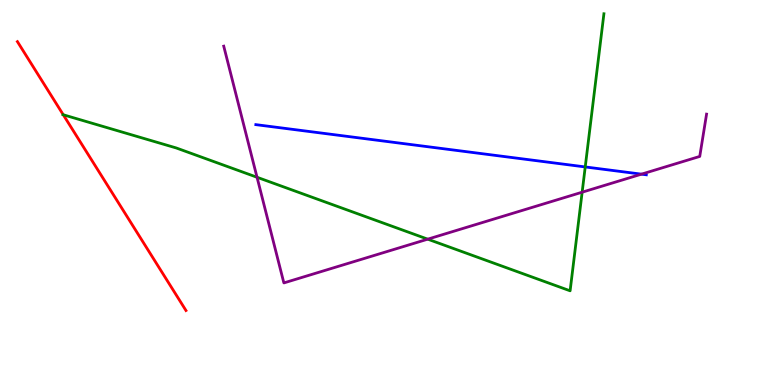[{'lines': ['blue', 'red'], 'intersections': []}, {'lines': ['green', 'red'], 'intersections': [{'x': 0.816, 'y': 7.02}]}, {'lines': ['purple', 'red'], 'intersections': []}, {'lines': ['blue', 'green'], 'intersections': [{'x': 7.55, 'y': 5.66}]}, {'lines': ['blue', 'purple'], 'intersections': [{'x': 8.28, 'y': 5.48}]}, {'lines': ['green', 'purple'], 'intersections': [{'x': 3.32, 'y': 5.4}, {'x': 5.52, 'y': 3.79}, {'x': 7.51, 'y': 5.01}]}]